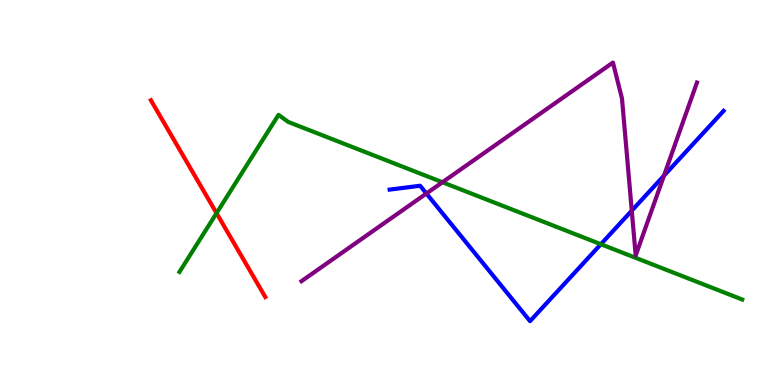[{'lines': ['blue', 'red'], 'intersections': []}, {'lines': ['green', 'red'], 'intersections': [{'x': 2.79, 'y': 4.46}]}, {'lines': ['purple', 'red'], 'intersections': []}, {'lines': ['blue', 'green'], 'intersections': [{'x': 7.75, 'y': 3.66}]}, {'lines': ['blue', 'purple'], 'intersections': [{'x': 5.5, 'y': 4.97}, {'x': 8.15, 'y': 4.53}, {'x': 8.57, 'y': 5.44}]}, {'lines': ['green', 'purple'], 'intersections': [{'x': 5.71, 'y': 5.27}]}]